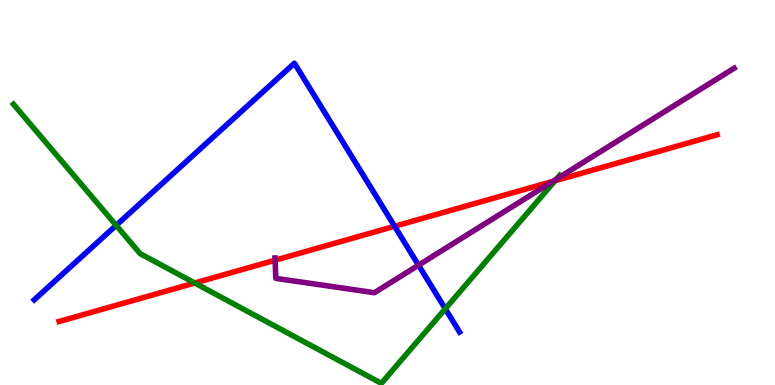[{'lines': ['blue', 'red'], 'intersections': [{'x': 5.09, 'y': 4.12}]}, {'lines': ['green', 'red'], 'intersections': [{'x': 2.51, 'y': 2.65}, {'x': 7.16, 'y': 5.3}]}, {'lines': ['purple', 'red'], 'intersections': [{'x': 3.55, 'y': 3.24}, {'x': 7.13, 'y': 5.29}]}, {'lines': ['blue', 'green'], 'intersections': [{'x': 1.5, 'y': 4.15}, {'x': 5.75, 'y': 1.98}]}, {'lines': ['blue', 'purple'], 'intersections': [{'x': 5.4, 'y': 3.11}]}, {'lines': ['green', 'purple'], 'intersections': [{'x': 7.18, 'y': 5.35}]}]